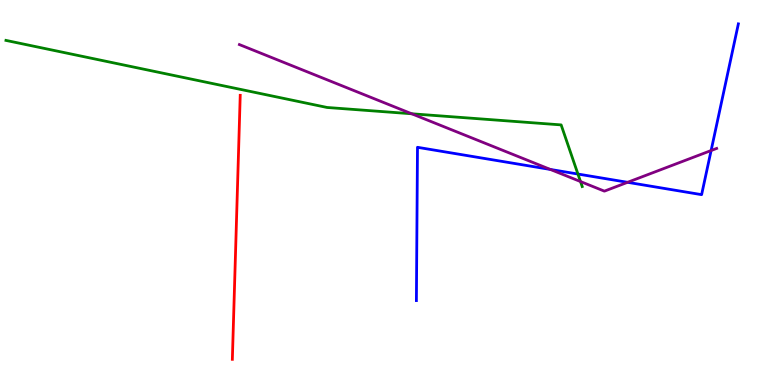[{'lines': ['blue', 'red'], 'intersections': []}, {'lines': ['green', 'red'], 'intersections': []}, {'lines': ['purple', 'red'], 'intersections': []}, {'lines': ['blue', 'green'], 'intersections': [{'x': 7.46, 'y': 5.48}]}, {'lines': ['blue', 'purple'], 'intersections': [{'x': 7.1, 'y': 5.6}, {'x': 8.1, 'y': 5.26}, {'x': 9.18, 'y': 6.09}]}, {'lines': ['green', 'purple'], 'intersections': [{'x': 5.31, 'y': 7.04}, {'x': 7.49, 'y': 5.28}]}]